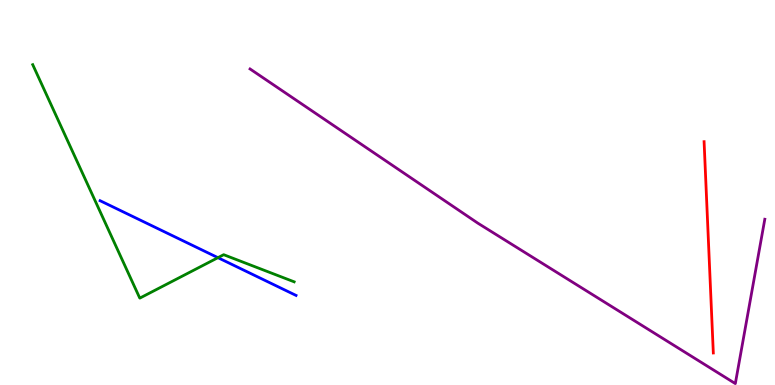[{'lines': ['blue', 'red'], 'intersections': []}, {'lines': ['green', 'red'], 'intersections': []}, {'lines': ['purple', 'red'], 'intersections': []}, {'lines': ['blue', 'green'], 'intersections': [{'x': 2.81, 'y': 3.31}]}, {'lines': ['blue', 'purple'], 'intersections': []}, {'lines': ['green', 'purple'], 'intersections': []}]